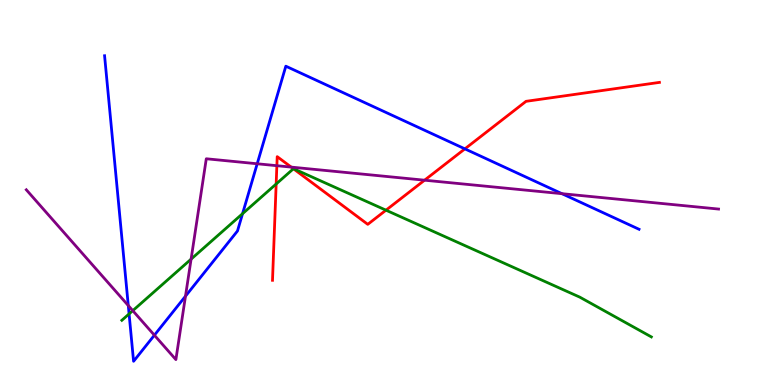[{'lines': ['blue', 'red'], 'intersections': [{'x': 6.0, 'y': 6.13}]}, {'lines': ['green', 'red'], 'intersections': [{'x': 3.56, 'y': 5.22}, {'x': 3.79, 'y': 5.62}, {'x': 4.98, 'y': 4.54}]}, {'lines': ['purple', 'red'], 'intersections': [{'x': 3.57, 'y': 5.7}, {'x': 3.76, 'y': 5.66}, {'x': 5.48, 'y': 5.32}]}, {'lines': ['blue', 'green'], 'intersections': [{'x': 1.67, 'y': 1.85}, {'x': 3.13, 'y': 4.45}]}, {'lines': ['blue', 'purple'], 'intersections': [{'x': 1.66, 'y': 2.06}, {'x': 1.99, 'y': 1.29}, {'x': 2.39, 'y': 2.31}, {'x': 3.32, 'y': 5.75}, {'x': 7.25, 'y': 4.97}]}, {'lines': ['green', 'purple'], 'intersections': [{'x': 1.71, 'y': 1.93}, {'x': 2.47, 'y': 3.27}]}]